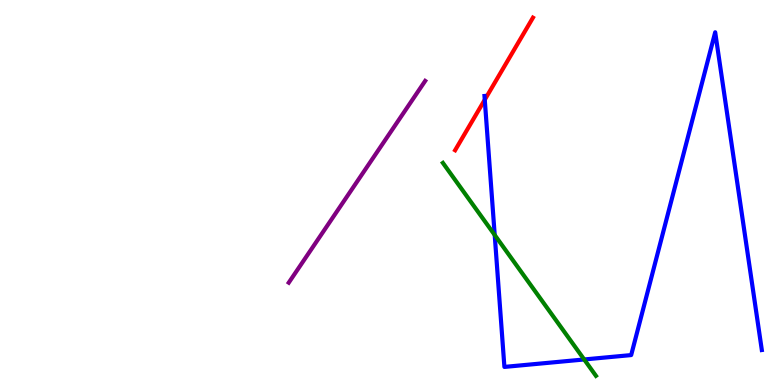[{'lines': ['blue', 'red'], 'intersections': [{'x': 6.25, 'y': 7.41}]}, {'lines': ['green', 'red'], 'intersections': []}, {'lines': ['purple', 'red'], 'intersections': []}, {'lines': ['blue', 'green'], 'intersections': [{'x': 6.38, 'y': 3.9}, {'x': 7.54, 'y': 0.663}]}, {'lines': ['blue', 'purple'], 'intersections': []}, {'lines': ['green', 'purple'], 'intersections': []}]